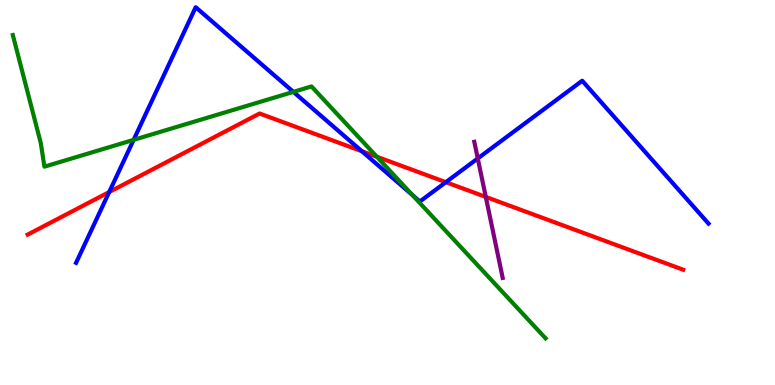[{'lines': ['blue', 'red'], 'intersections': [{'x': 1.41, 'y': 5.01}, {'x': 4.67, 'y': 6.07}, {'x': 5.75, 'y': 5.27}]}, {'lines': ['green', 'red'], 'intersections': [{'x': 4.86, 'y': 5.93}]}, {'lines': ['purple', 'red'], 'intersections': [{'x': 6.27, 'y': 4.89}]}, {'lines': ['blue', 'green'], 'intersections': [{'x': 1.72, 'y': 6.37}, {'x': 3.79, 'y': 7.61}, {'x': 5.32, 'y': 4.93}]}, {'lines': ['blue', 'purple'], 'intersections': [{'x': 6.16, 'y': 5.88}]}, {'lines': ['green', 'purple'], 'intersections': []}]